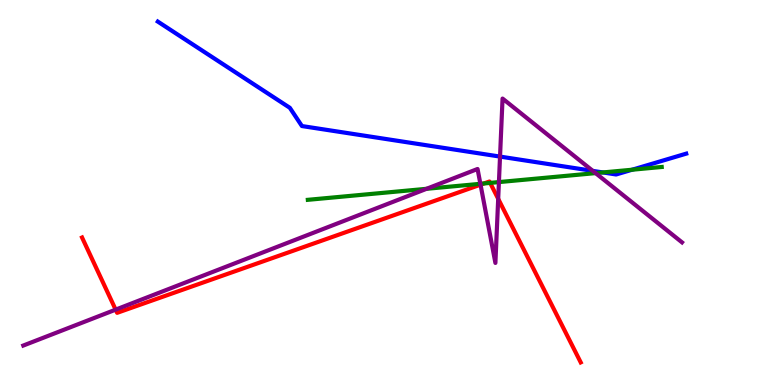[{'lines': ['blue', 'red'], 'intersections': []}, {'lines': ['green', 'red'], 'intersections': [{'x': 6.24, 'y': 5.23}, {'x': 6.32, 'y': 5.25}]}, {'lines': ['purple', 'red'], 'intersections': [{'x': 1.49, 'y': 1.96}, {'x': 6.2, 'y': 5.2}, {'x': 6.43, 'y': 4.84}]}, {'lines': ['blue', 'green'], 'intersections': [{'x': 7.78, 'y': 5.52}, {'x': 8.16, 'y': 5.59}]}, {'lines': ['blue', 'purple'], 'intersections': [{'x': 6.45, 'y': 5.93}, {'x': 7.65, 'y': 5.56}]}, {'lines': ['green', 'purple'], 'intersections': [{'x': 5.5, 'y': 5.1}, {'x': 6.2, 'y': 5.23}, {'x': 6.44, 'y': 5.27}, {'x': 7.69, 'y': 5.5}]}]